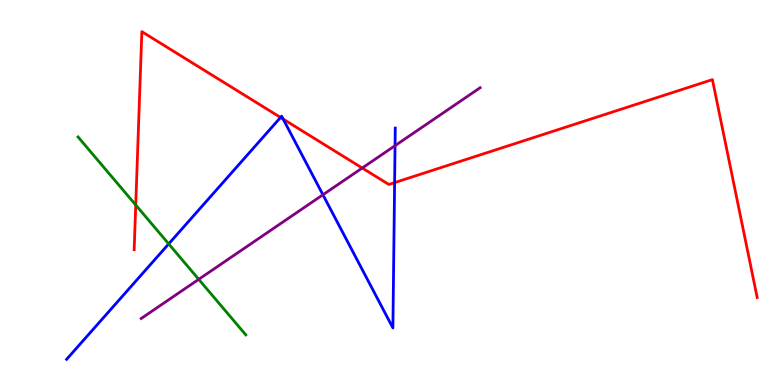[{'lines': ['blue', 'red'], 'intersections': [{'x': 3.62, 'y': 6.95}, {'x': 3.65, 'y': 6.91}, {'x': 5.09, 'y': 5.26}]}, {'lines': ['green', 'red'], 'intersections': [{'x': 1.75, 'y': 4.68}]}, {'lines': ['purple', 'red'], 'intersections': [{'x': 4.67, 'y': 5.64}]}, {'lines': ['blue', 'green'], 'intersections': [{'x': 2.18, 'y': 3.66}]}, {'lines': ['blue', 'purple'], 'intersections': [{'x': 4.17, 'y': 4.94}, {'x': 5.1, 'y': 6.22}]}, {'lines': ['green', 'purple'], 'intersections': [{'x': 2.56, 'y': 2.74}]}]